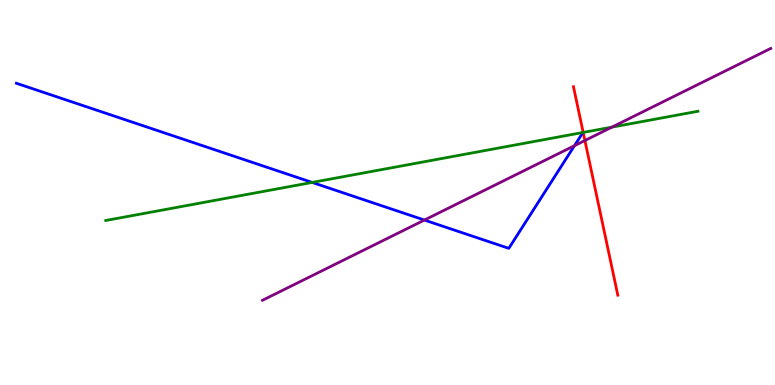[{'lines': ['blue', 'red'], 'intersections': []}, {'lines': ['green', 'red'], 'intersections': [{'x': 7.53, 'y': 6.56}]}, {'lines': ['purple', 'red'], 'intersections': [{'x': 7.55, 'y': 6.35}]}, {'lines': ['blue', 'green'], 'intersections': [{'x': 4.03, 'y': 5.26}]}, {'lines': ['blue', 'purple'], 'intersections': [{'x': 5.48, 'y': 4.28}, {'x': 7.41, 'y': 6.22}]}, {'lines': ['green', 'purple'], 'intersections': [{'x': 7.9, 'y': 6.7}]}]